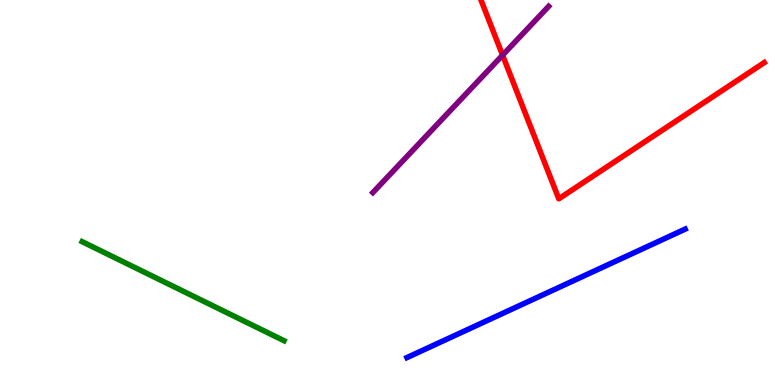[{'lines': ['blue', 'red'], 'intersections': []}, {'lines': ['green', 'red'], 'intersections': []}, {'lines': ['purple', 'red'], 'intersections': [{'x': 6.48, 'y': 8.57}]}, {'lines': ['blue', 'green'], 'intersections': []}, {'lines': ['blue', 'purple'], 'intersections': []}, {'lines': ['green', 'purple'], 'intersections': []}]